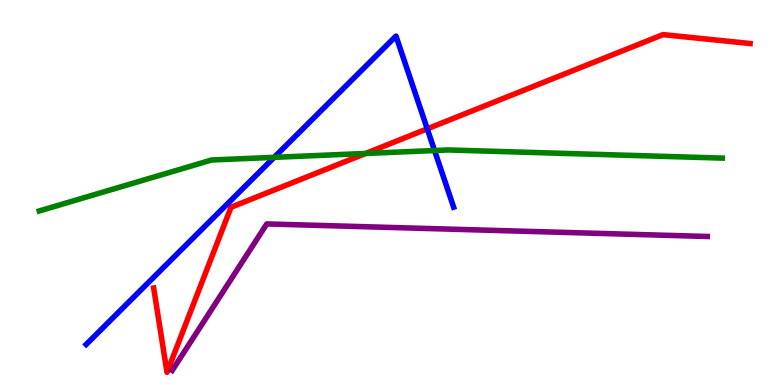[{'lines': ['blue', 'red'], 'intersections': [{'x': 5.51, 'y': 6.65}]}, {'lines': ['green', 'red'], 'intersections': [{'x': 4.72, 'y': 6.01}]}, {'lines': ['purple', 'red'], 'intersections': []}, {'lines': ['blue', 'green'], 'intersections': [{'x': 3.54, 'y': 5.91}, {'x': 5.61, 'y': 6.09}]}, {'lines': ['blue', 'purple'], 'intersections': []}, {'lines': ['green', 'purple'], 'intersections': []}]